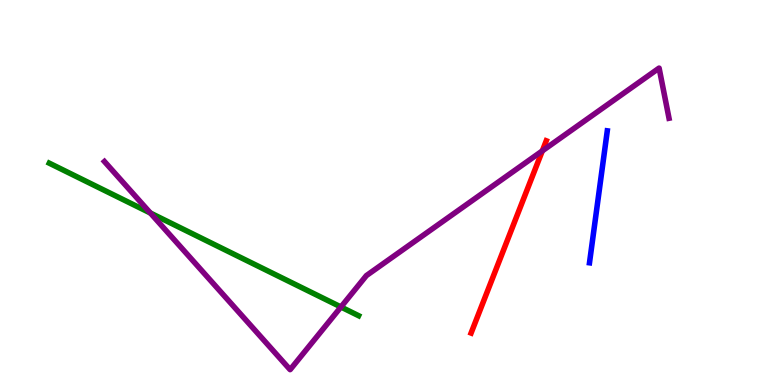[{'lines': ['blue', 'red'], 'intersections': []}, {'lines': ['green', 'red'], 'intersections': []}, {'lines': ['purple', 'red'], 'intersections': [{'x': 7.0, 'y': 6.08}]}, {'lines': ['blue', 'green'], 'intersections': []}, {'lines': ['blue', 'purple'], 'intersections': []}, {'lines': ['green', 'purple'], 'intersections': [{'x': 1.94, 'y': 4.47}, {'x': 4.4, 'y': 2.03}]}]